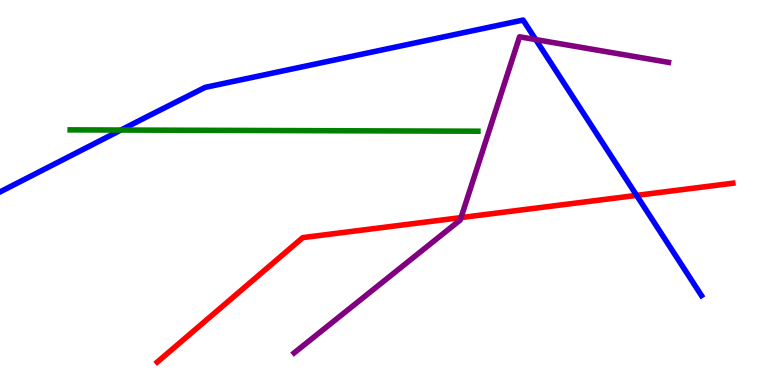[{'lines': ['blue', 'red'], 'intersections': [{'x': 8.21, 'y': 4.93}]}, {'lines': ['green', 'red'], 'intersections': []}, {'lines': ['purple', 'red'], 'intersections': [{'x': 5.95, 'y': 4.35}]}, {'lines': ['blue', 'green'], 'intersections': [{'x': 1.56, 'y': 6.62}]}, {'lines': ['blue', 'purple'], 'intersections': [{'x': 6.91, 'y': 8.97}]}, {'lines': ['green', 'purple'], 'intersections': []}]